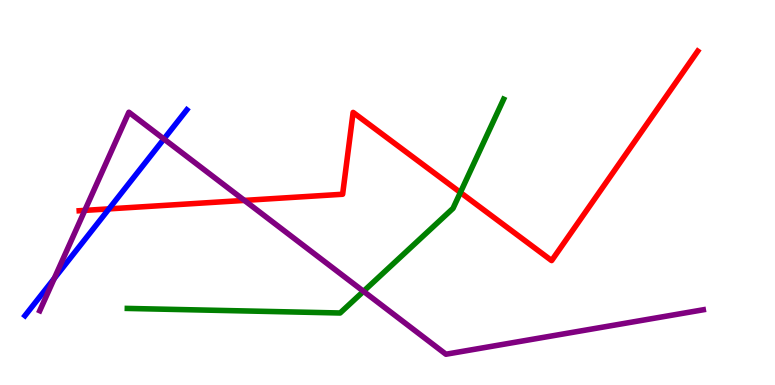[{'lines': ['blue', 'red'], 'intersections': [{'x': 1.41, 'y': 4.57}]}, {'lines': ['green', 'red'], 'intersections': [{'x': 5.94, 'y': 5.0}]}, {'lines': ['purple', 'red'], 'intersections': [{'x': 1.09, 'y': 4.54}, {'x': 3.15, 'y': 4.79}]}, {'lines': ['blue', 'green'], 'intersections': []}, {'lines': ['blue', 'purple'], 'intersections': [{'x': 0.7, 'y': 2.77}, {'x': 2.11, 'y': 6.39}]}, {'lines': ['green', 'purple'], 'intersections': [{'x': 4.69, 'y': 2.43}]}]